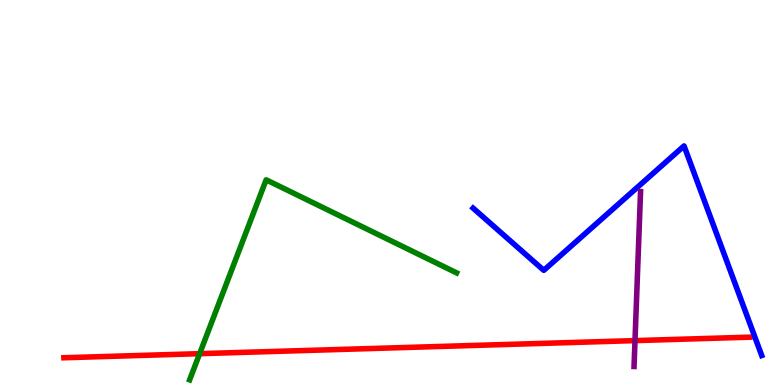[{'lines': ['blue', 'red'], 'intersections': []}, {'lines': ['green', 'red'], 'intersections': [{'x': 2.58, 'y': 0.814}]}, {'lines': ['purple', 'red'], 'intersections': [{'x': 8.19, 'y': 1.15}]}, {'lines': ['blue', 'green'], 'intersections': []}, {'lines': ['blue', 'purple'], 'intersections': []}, {'lines': ['green', 'purple'], 'intersections': []}]